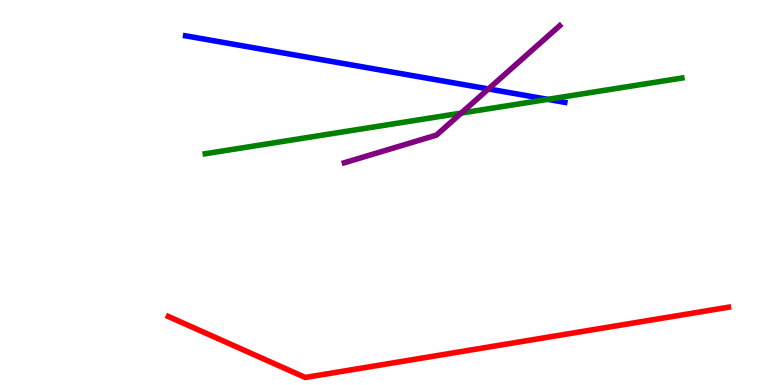[{'lines': ['blue', 'red'], 'intersections': []}, {'lines': ['green', 'red'], 'intersections': []}, {'lines': ['purple', 'red'], 'intersections': []}, {'lines': ['blue', 'green'], 'intersections': [{'x': 7.07, 'y': 7.42}]}, {'lines': ['blue', 'purple'], 'intersections': [{'x': 6.3, 'y': 7.69}]}, {'lines': ['green', 'purple'], 'intersections': [{'x': 5.95, 'y': 7.06}]}]